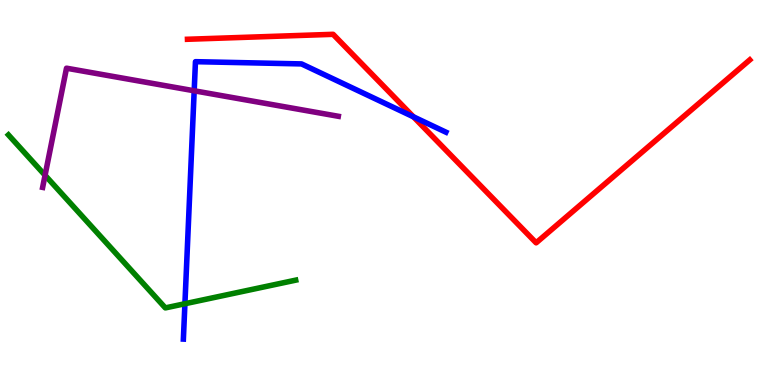[{'lines': ['blue', 'red'], 'intersections': [{'x': 5.33, 'y': 6.97}]}, {'lines': ['green', 'red'], 'intersections': []}, {'lines': ['purple', 'red'], 'intersections': []}, {'lines': ['blue', 'green'], 'intersections': [{'x': 2.39, 'y': 2.11}]}, {'lines': ['blue', 'purple'], 'intersections': [{'x': 2.51, 'y': 7.64}]}, {'lines': ['green', 'purple'], 'intersections': [{'x': 0.581, 'y': 5.45}]}]